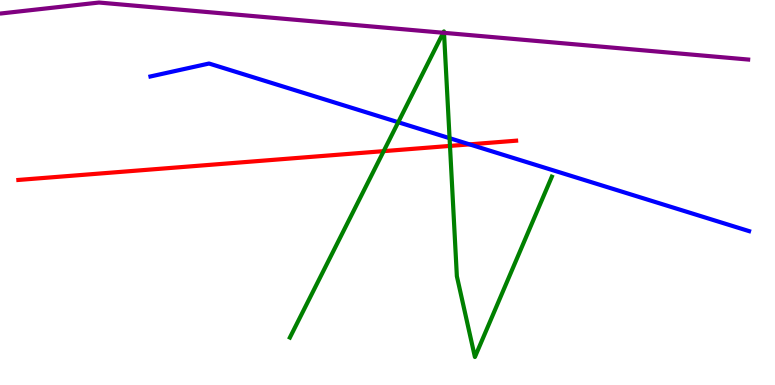[{'lines': ['blue', 'red'], 'intersections': [{'x': 6.06, 'y': 6.25}]}, {'lines': ['green', 'red'], 'intersections': [{'x': 4.95, 'y': 6.07}, {'x': 5.81, 'y': 6.21}]}, {'lines': ['purple', 'red'], 'intersections': []}, {'lines': ['blue', 'green'], 'intersections': [{'x': 5.14, 'y': 6.83}, {'x': 5.8, 'y': 6.41}]}, {'lines': ['blue', 'purple'], 'intersections': []}, {'lines': ['green', 'purple'], 'intersections': [{'x': 5.72, 'y': 9.15}, {'x': 5.73, 'y': 9.15}]}]